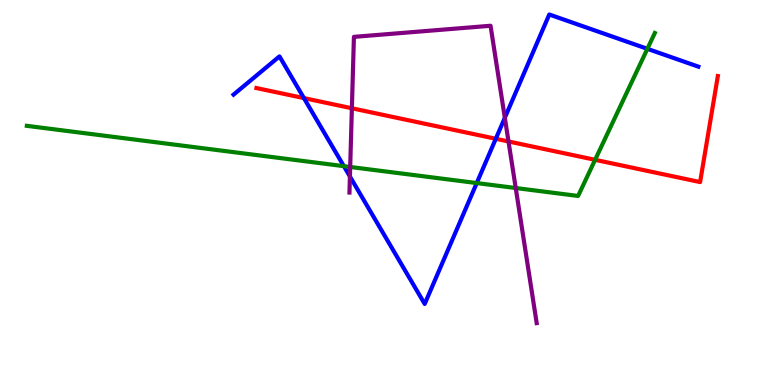[{'lines': ['blue', 'red'], 'intersections': [{'x': 3.92, 'y': 7.45}, {'x': 6.4, 'y': 6.4}]}, {'lines': ['green', 'red'], 'intersections': [{'x': 7.68, 'y': 5.85}]}, {'lines': ['purple', 'red'], 'intersections': [{'x': 4.54, 'y': 7.19}, {'x': 6.56, 'y': 6.33}]}, {'lines': ['blue', 'green'], 'intersections': [{'x': 4.44, 'y': 5.68}, {'x': 6.15, 'y': 5.25}, {'x': 8.35, 'y': 8.73}]}, {'lines': ['blue', 'purple'], 'intersections': [{'x': 4.51, 'y': 5.42}, {'x': 6.51, 'y': 6.94}]}, {'lines': ['green', 'purple'], 'intersections': [{'x': 4.52, 'y': 5.66}, {'x': 6.65, 'y': 5.12}]}]